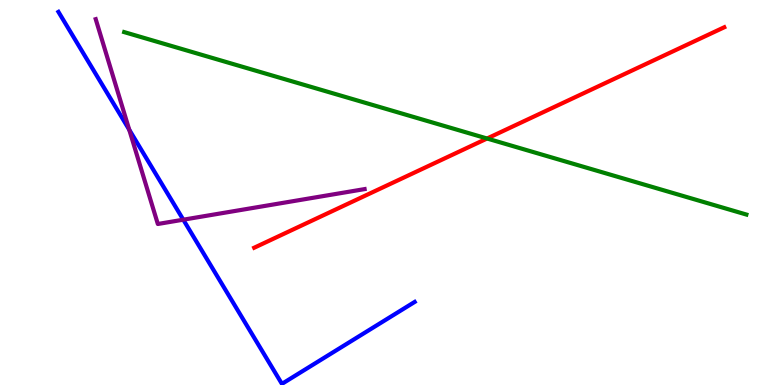[{'lines': ['blue', 'red'], 'intersections': []}, {'lines': ['green', 'red'], 'intersections': [{'x': 6.28, 'y': 6.4}]}, {'lines': ['purple', 'red'], 'intersections': []}, {'lines': ['blue', 'green'], 'intersections': []}, {'lines': ['blue', 'purple'], 'intersections': [{'x': 1.67, 'y': 6.63}, {'x': 2.37, 'y': 4.29}]}, {'lines': ['green', 'purple'], 'intersections': []}]